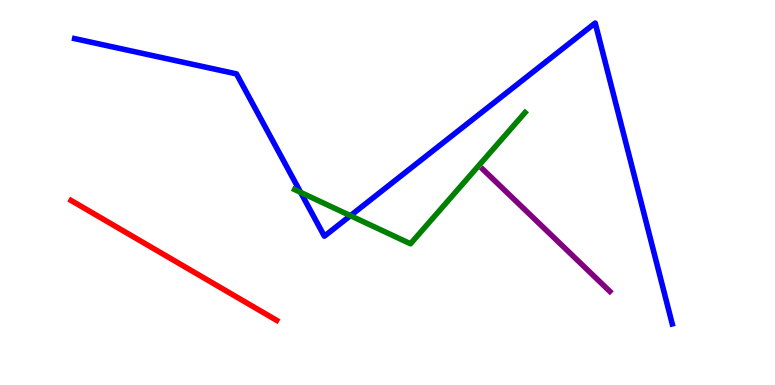[{'lines': ['blue', 'red'], 'intersections': []}, {'lines': ['green', 'red'], 'intersections': []}, {'lines': ['purple', 'red'], 'intersections': []}, {'lines': ['blue', 'green'], 'intersections': [{'x': 3.88, 'y': 5.0}, {'x': 4.52, 'y': 4.4}]}, {'lines': ['blue', 'purple'], 'intersections': []}, {'lines': ['green', 'purple'], 'intersections': []}]